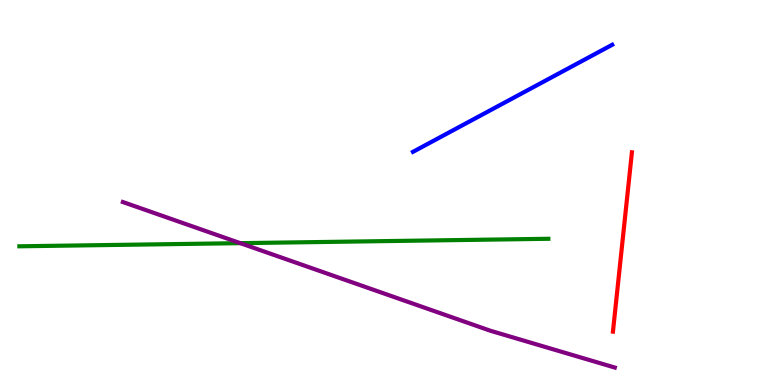[{'lines': ['blue', 'red'], 'intersections': []}, {'lines': ['green', 'red'], 'intersections': []}, {'lines': ['purple', 'red'], 'intersections': []}, {'lines': ['blue', 'green'], 'intersections': []}, {'lines': ['blue', 'purple'], 'intersections': []}, {'lines': ['green', 'purple'], 'intersections': [{'x': 3.1, 'y': 3.68}]}]